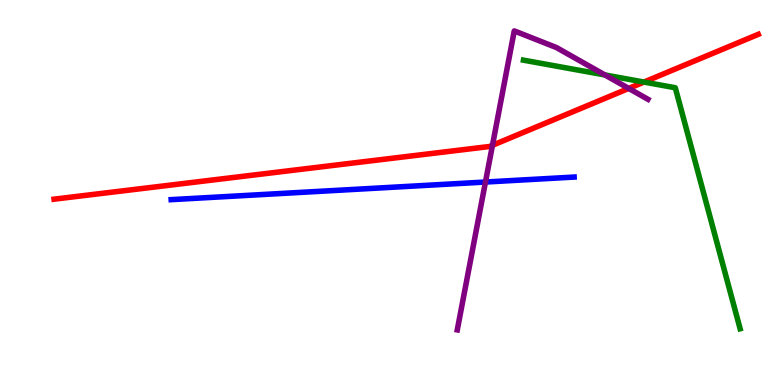[{'lines': ['blue', 'red'], 'intersections': []}, {'lines': ['green', 'red'], 'intersections': [{'x': 8.31, 'y': 7.87}]}, {'lines': ['purple', 'red'], 'intersections': [{'x': 6.35, 'y': 6.23}, {'x': 8.11, 'y': 7.7}]}, {'lines': ['blue', 'green'], 'intersections': []}, {'lines': ['blue', 'purple'], 'intersections': [{'x': 6.26, 'y': 5.27}]}, {'lines': ['green', 'purple'], 'intersections': [{'x': 7.81, 'y': 8.05}]}]